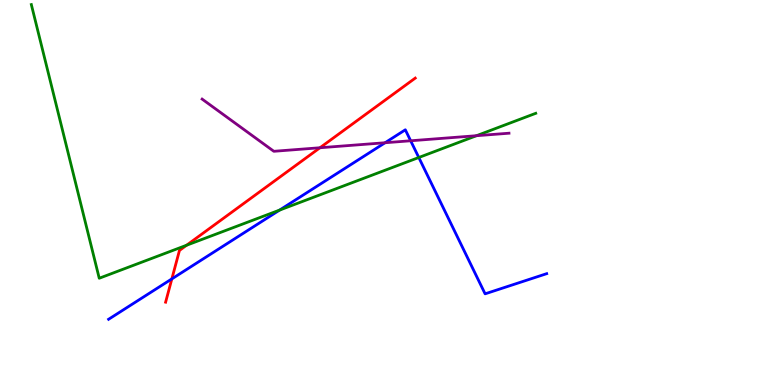[{'lines': ['blue', 'red'], 'intersections': [{'x': 2.22, 'y': 2.76}]}, {'lines': ['green', 'red'], 'intersections': [{'x': 2.41, 'y': 3.63}]}, {'lines': ['purple', 'red'], 'intersections': [{'x': 4.13, 'y': 6.16}]}, {'lines': ['blue', 'green'], 'intersections': [{'x': 3.61, 'y': 4.54}, {'x': 5.4, 'y': 5.91}]}, {'lines': ['blue', 'purple'], 'intersections': [{'x': 4.97, 'y': 6.29}, {'x': 5.3, 'y': 6.34}]}, {'lines': ['green', 'purple'], 'intersections': [{'x': 6.15, 'y': 6.47}]}]